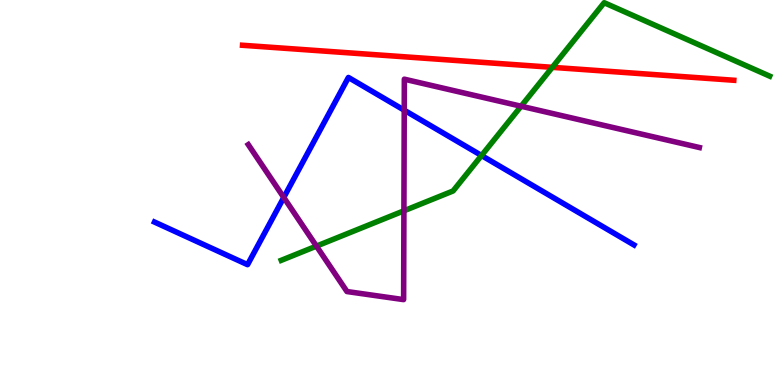[{'lines': ['blue', 'red'], 'intersections': []}, {'lines': ['green', 'red'], 'intersections': [{'x': 7.13, 'y': 8.25}]}, {'lines': ['purple', 'red'], 'intersections': []}, {'lines': ['blue', 'green'], 'intersections': [{'x': 6.21, 'y': 5.96}]}, {'lines': ['blue', 'purple'], 'intersections': [{'x': 3.66, 'y': 4.87}, {'x': 5.22, 'y': 7.14}]}, {'lines': ['green', 'purple'], 'intersections': [{'x': 4.08, 'y': 3.61}, {'x': 5.21, 'y': 4.52}, {'x': 6.72, 'y': 7.24}]}]